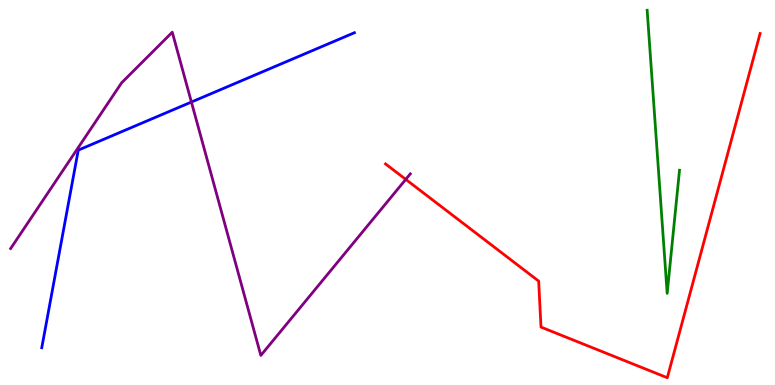[{'lines': ['blue', 'red'], 'intersections': []}, {'lines': ['green', 'red'], 'intersections': []}, {'lines': ['purple', 'red'], 'intersections': [{'x': 5.24, 'y': 5.34}]}, {'lines': ['blue', 'green'], 'intersections': []}, {'lines': ['blue', 'purple'], 'intersections': [{'x': 2.47, 'y': 7.35}]}, {'lines': ['green', 'purple'], 'intersections': []}]